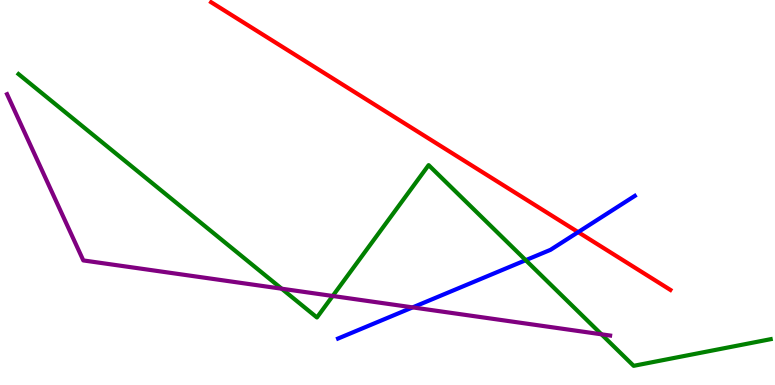[{'lines': ['blue', 'red'], 'intersections': [{'x': 7.46, 'y': 3.97}]}, {'lines': ['green', 'red'], 'intersections': []}, {'lines': ['purple', 'red'], 'intersections': []}, {'lines': ['blue', 'green'], 'intersections': [{'x': 6.78, 'y': 3.24}]}, {'lines': ['blue', 'purple'], 'intersections': [{'x': 5.32, 'y': 2.02}]}, {'lines': ['green', 'purple'], 'intersections': [{'x': 3.63, 'y': 2.5}, {'x': 4.29, 'y': 2.31}, {'x': 7.76, 'y': 1.32}]}]